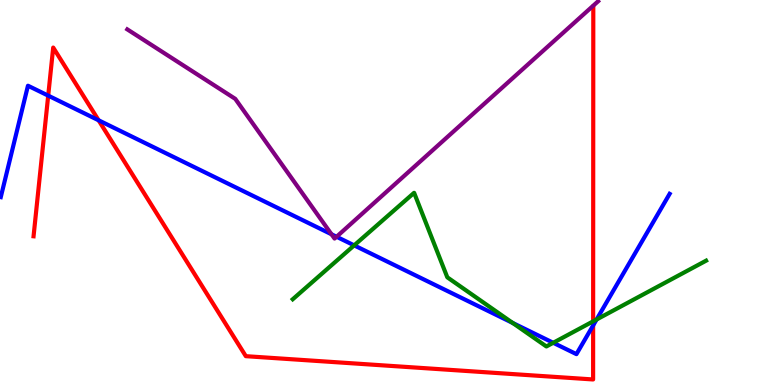[{'lines': ['blue', 'red'], 'intersections': [{'x': 0.622, 'y': 7.52}, {'x': 1.27, 'y': 6.88}, {'x': 7.65, 'y': 1.55}]}, {'lines': ['green', 'red'], 'intersections': [{'x': 7.65, 'y': 1.65}]}, {'lines': ['purple', 'red'], 'intersections': []}, {'lines': ['blue', 'green'], 'intersections': [{'x': 4.57, 'y': 3.63}, {'x': 6.62, 'y': 1.61}, {'x': 7.14, 'y': 1.1}, {'x': 7.7, 'y': 1.7}]}, {'lines': ['blue', 'purple'], 'intersections': [{'x': 4.28, 'y': 3.92}, {'x': 4.34, 'y': 3.85}]}, {'lines': ['green', 'purple'], 'intersections': []}]